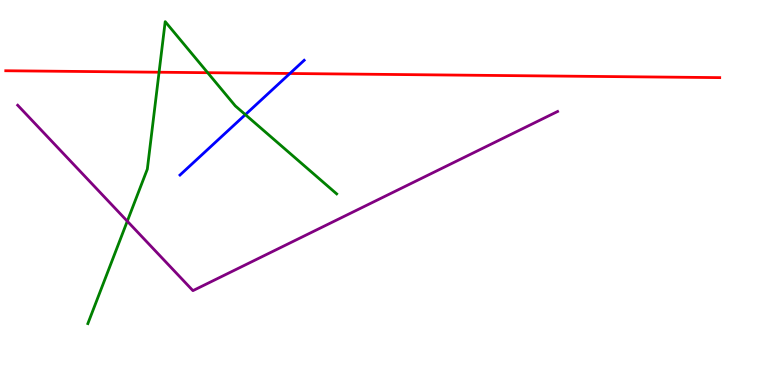[{'lines': ['blue', 'red'], 'intersections': [{'x': 3.74, 'y': 8.09}]}, {'lines': ['green', 'red'], 'intersections': [{'x': 2.05, 'y': 8.12}, {'x': 2.68, 'y': 8.11}]}, {'lines': ['purple', 'red'], 'intersections': []}, {'lines': ['blue', 'green'], 'intersections': [{'x': 3.17, 'y': 7.02}]}, {'lines': ['blue', 'purple'], 'intersections': []}, {'lines': ['green', 'purple'], 'intersections': [{'x': 1.64, 'y': 4.25}]}]